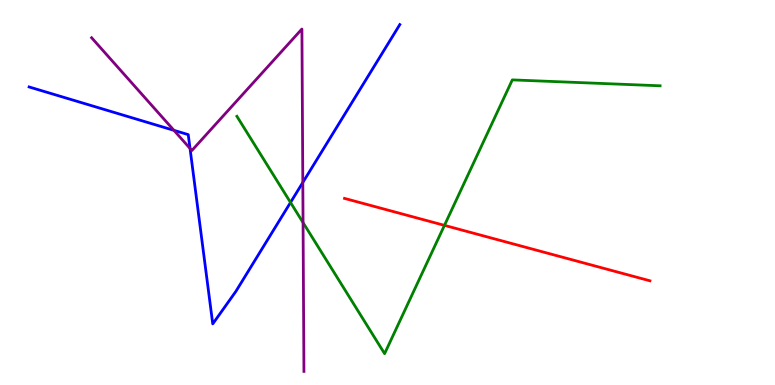[{'lines': ['blue', 'red'], 'intersections': []}, {'lines': ['green', 'red'], 'intersections': [{'x': 5.73, 'y': 4.15}]}, {'lines': ['purple', 'red'], 'intersections': []}, {'lines': ['blue', 'green'], 'intersections': [{'x': 3.75, 'y': 4.74}]}, {'lines': ['blue', 'purple'], 'intersections': [{'x': 2.24, 'y': 6.61}, {'x': 2.45, 'y': 6.14}, {'x': 3.91, 'y': 5.26}]}, {'lines': ['green', 'purple'], 'intersections': [{'x': 3.91, 'y': 4.22}]}]